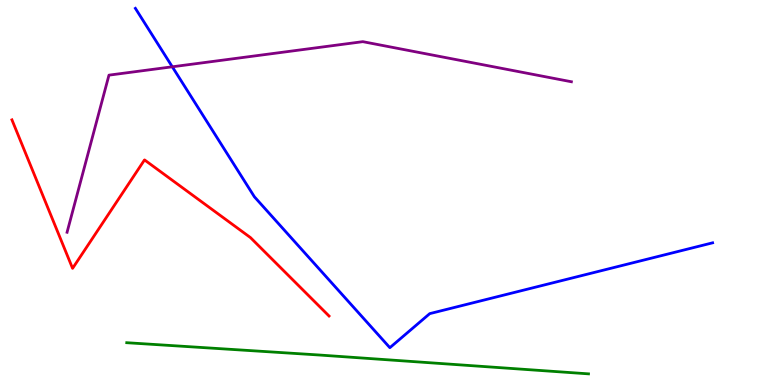[{'lines': ['blue', 'red'], 'intersections': []}, {'lines': ['green', 'red'], 'intersections': []}, {'lines': ['purple', 'red'], 'intersections': []}, {'lines': ['blue', 'green'], 'intersections': []}, {'lines': ['blue', 'purple'], 'intersections': [{'x': 2.22, 'y': 8.27}]}, {'lines': ['green', 'purple'], 'intersections': []}]